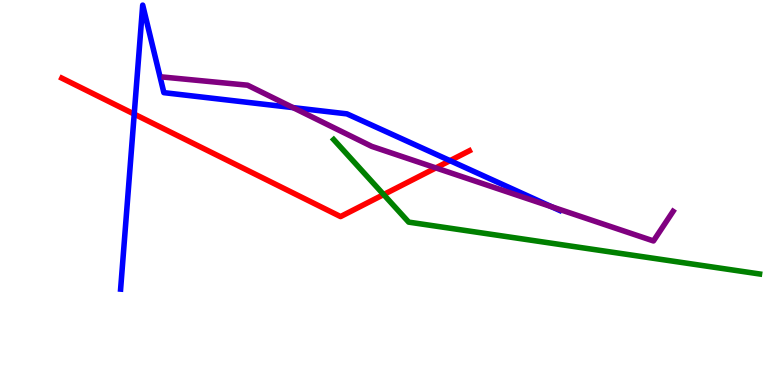[{'lines': ['blue', 'red'], 'intersections': [{'x': 1.73, 'y': 7.04}, {'x': 5.81, 'y': 5.83}]}, {'lines': ['green', 'red'], 'intersections': [{'x': 4.95, 'y': 4.95}]}, {'lines': ['purple', 'red'], 'intersections': [{'x': 5.62, 'y': 5.64}]}, {'lines': ['blue', 'green'], 'intersections': []}, {'lines': ['blue', 'purple'], 'intersections': [{'x': 3.78, 'y': 7.2}, {'x': 7.12, 'y': 4.63}]}, {'lines': ['green', 'purple'], 'intersections': []}]